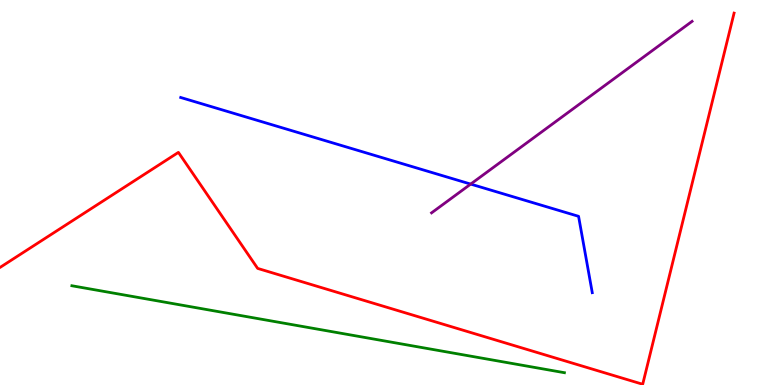[{'lines': ['blue', 'red'], 'intersections': []}, {'lines': ['green', 'red'], 'intersections': []}, {'lines': ['purple', 'red'], 'intersections': []}, {'lines': ['blue', 'green'], 'intersections': []}, {'lines': ['blue', 'purple'], 'intersections': [{'x': 6.07, 'y': 5.22}]}, {'lines': ['green', 'purple'], 'intersections': []}]